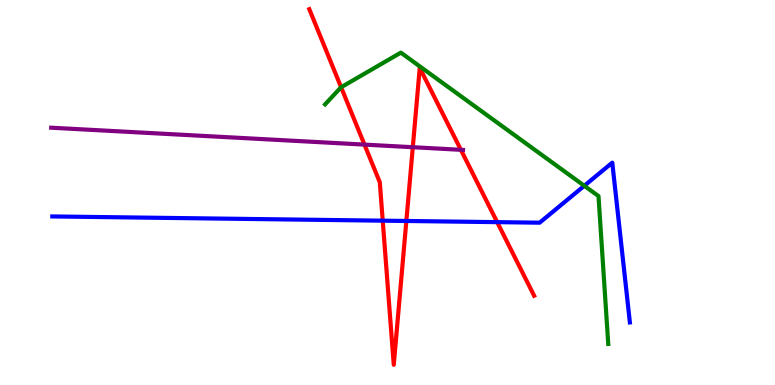[{'lines': ['blue', 'red'], 'intersections': [{'x': 4.94, 'y': 4.27}, {'x': 5.24, 'y': 4.26}, {'x': 6.42, 'y': 4.23}]}, {'lines': ['green', 'red'], 'intersections': [{'x': 4.4, 'y': 7.73}]}, {'lines': ['purple', 'red'], 'intersections': [{'x': 4.7, 'y': 6.24}, {'x': 5.33, 'y': 6.18}, {'x': 5.95, 'y': 6.11}]}, {'lines': ['blue', 'green'], 'intersections': [{'x': 7.54, 'y': 5.17}]}, {'lines': ['blue', 'purple'], 'intersections': []}, {'lines': ['green', 'purple'], 'intersections': []}]